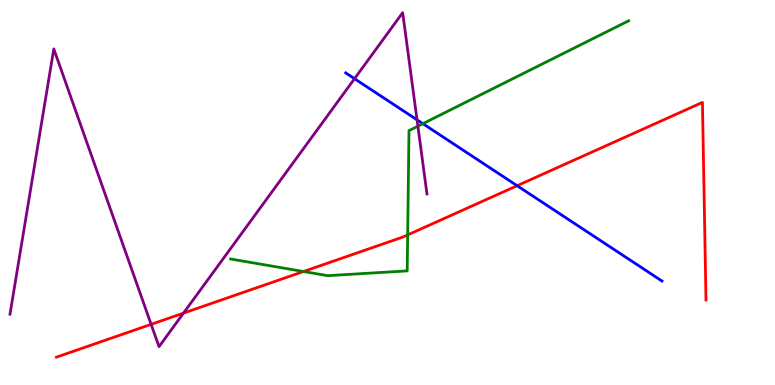[{'lines': ['blue', 'red'], 'intersections': [{'x': 6.67, 'y': 5.18}]}, {'lines': ['green', 'red'], 'intersections': [{'x': 3.92, 'y': 2.95}, {'x': 5.26, 'y': 3.9}]}, {'lines': ['purple', 'red'], 'intersections': [{'x': 1.95, 'y': 1.58}, {'x': 2.37, 'y': 1.87}]}, {'lines': ['blue', 'green'], 'intersections': [{'x': 5.46, 'y': 6.79}]}, {'lines': ['blue', 'purple'], 'intersections': [{'x': 4.57, 'y': 7.96}, {'x': 5.38, 'y': 6.89}]}, {'lines': ['green', 'purple'], 'intersections': [{'x': 5.39, 'y': 6.72}]}]